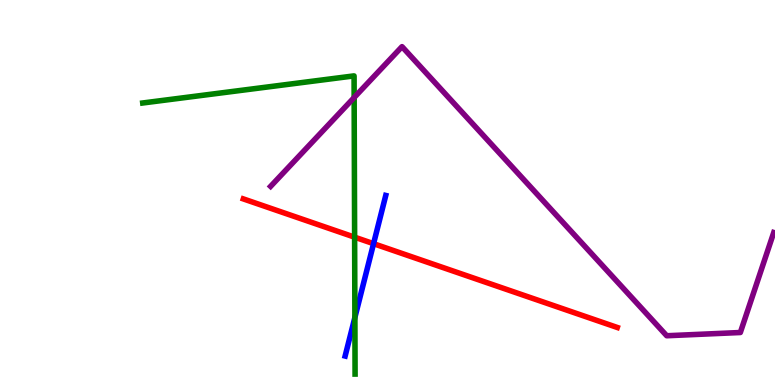[{'lines': ['blue', 'red'], 'intersections': [{'x': 4.82, 'y': 3.67}]}, {'lines': ['green', 'red'], 'intersections': [{'x': 4.58, 'y': 3.84}]}, {'lines': ['purple', 'red'], 'intersections': []}, {'lines': ['blue', 'green'], 'intersections': [{'x': 4.58, 'y': 1.75}]}, {'lines': ['blue', 'purple'], 'intersections': []}, {'lines': ['green', 'purple'], 'intersections': [{'x': 4.57, 'y': 7.47}]}]